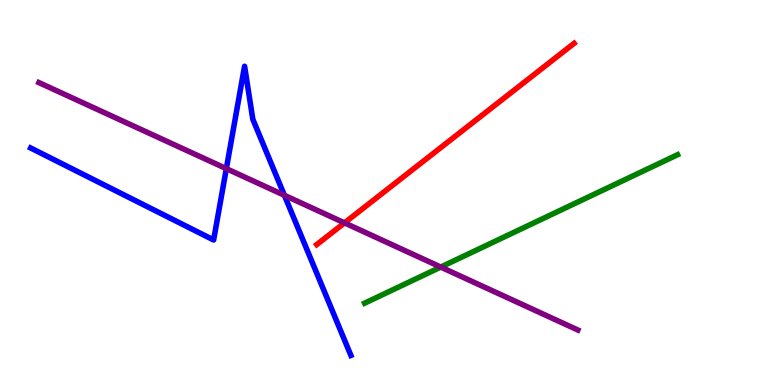[{'lines': ['blue', 'red'], 'intersections': []}, {'lines': ['green', 'red'], 'intersections': []}, {'lines': ['purple', 'red'], 'intersections': [{'x': 4.44, 'y': 4.21}]}, {'lines': ['blue', 'green'], 'intersections': []}, {'lines': ['blue', 'purple'], 'intersections': [{'x': 2.92, 'y': 5.62}, {'x': 3.67, 'y': 4.93}]}, {'lines': ['green', 'purple'], 'intersections': [{'x': 5.69, 'y': 3.06}]}]